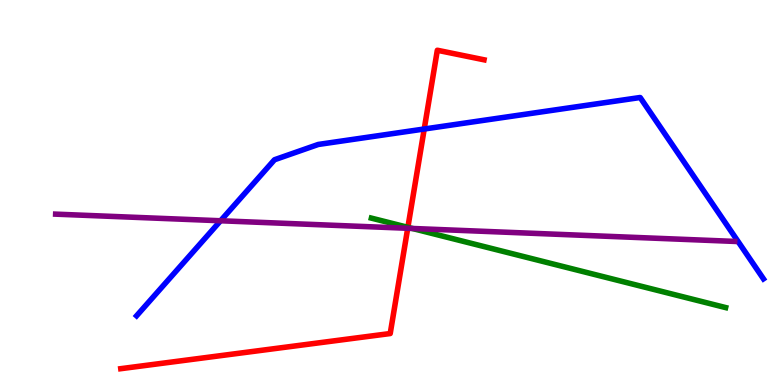[{'lines': ['blue', 'red'], 'intersections': [{'x': 5.47, 'y': 6.65}]}, {'lines': ['green', 'red'], 'intersections': [{'x': 5.26, 'y': 4.1}]}, {'lines': ['purple', 'red'], 'intersections': [{'x': 5.26, 'y': 4.07}]}, {'lines': ['blue', 'green'], 'intersections': []}, {'lines': ['blue', 'purple'], 'intersections': [{'x': 2.85, 'y': 4.27}]}, {'lines': ['green', 'purple'], 'intersections': [{'x': 5.32, 'y': 4.07}]}]